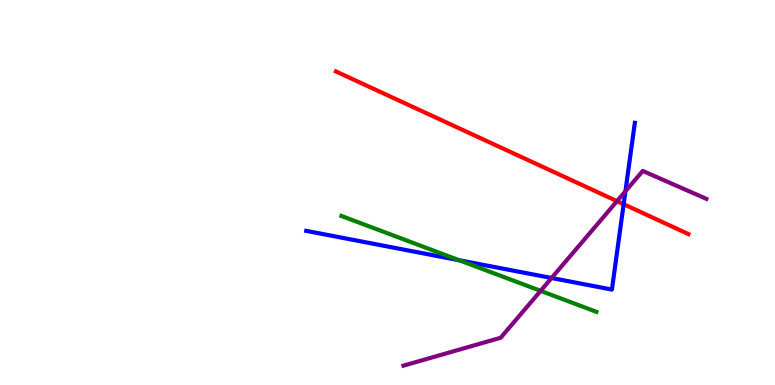[{'lines': ['blue', 'red'], 'intersections': [{'x': 8.05, 'y': 4.7}]}, {'lines': ['green', 'red'], 'intersections': []}, {'lines': ['purple', 'red'], 'intersections': [{'x': 7.96, 'y': 4.78}]}, {'lines': ['blue', 'green'], 'intersections': [{'x': 5.93, 'y': 3.24}]}, {'lines': ['blue', 'purple'], 'intersections': [{'x': 7.12, 'y': 2.78}, {'x': 8.07, 'y': 5.03}]}, {'lines': ['green', 'purple'], 'intersections': [{'x': 6.98, 'y': 2.45}]}]